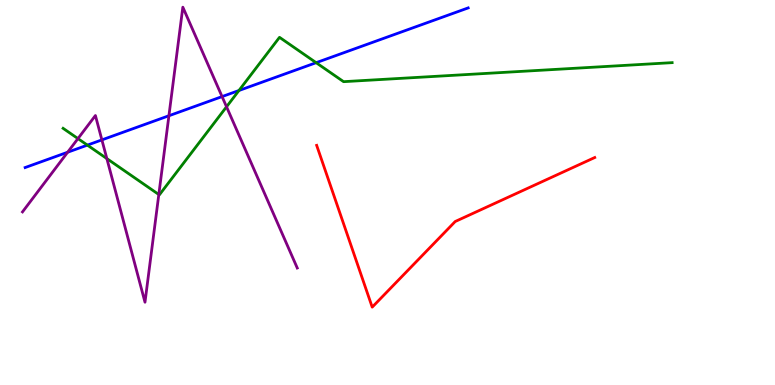[{'lines': ['blue', 'red'], 'intersections': []}, {'lines': ['green', 'red'], 'intersections': []}, {'lines': ['purple', 'red'], 'intersections': []}, {'lines': ['blue', 'green'], 'intersections': [{'x': 1.13, 'y': 6.23}, {'x': 3.08, 'y': 7.65}, {'x': 4.08, 'y': 8.37}]}, {'lines': ['blue', 'purple'], 'intersections': [{'x': 0.873, 'y': 6.05}, {'x': 1.31, 'y': 6.37}, {'x': 2.18, 'y': 6.99}, {'x': 2.87, 'y': 7.49}]}, {'lines': ['green', 'purple'], 'intersections': [{'x': 1.01, 'y': 6.4}, {'x': 1.38, 'y': 5.88}, {'x': 2.05, 'y': 4.95}, {'x': 2.92, 'y': 7.23}]}]